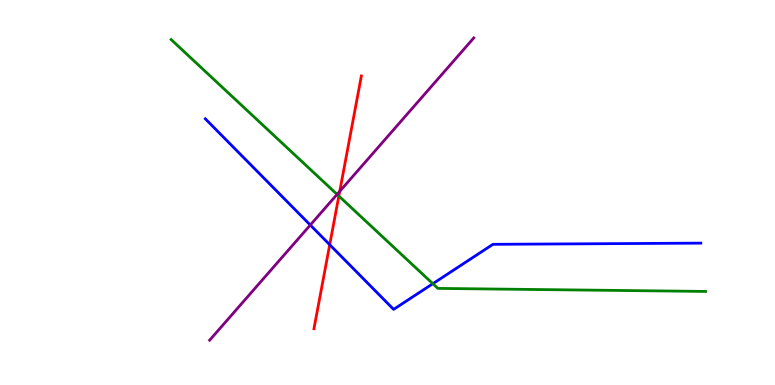[{'lines': ['blue', 'red'], 'intersections': [{'x': 4.25, 'y': 3.64}]}, {'lines': ['green', 'red'], 'intersections': [{'x': 4.37, 'y': 4.91}]}, {'lines': ['purple', 'red'], 'intersections': [{'x': 4.38, 'y': 5.03}]}, {'lines': ['blue', 'green'], 'intersections': [{'x': 5.58, 'y': 2.63}]}, {'lines': ['blue', 'purple'], 'intersections': [{'x': 4.0, 'y': 4.15}]}, {'lines': ['green', 'purple'], 'intersections': [{'x': 4.35, 'y': 4.95}]}]